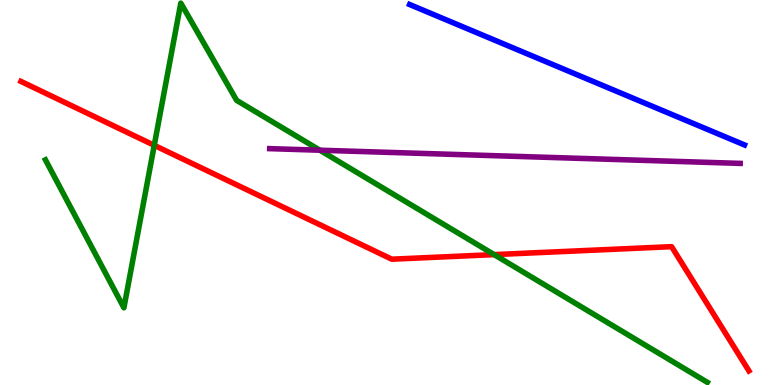[{'lines': ['blue', 'red'], 'intersections': []}, {'lines': ['green', 'red'], 'intersections': [{'x': 1.99, 'y': 6.23}, {'x': 6.38, 'y': 3.39}]}, {'lines': ['purple', 'red'], 'intersections': []}, {'lines': ['blue', 'green'], 'intersections': []}, {'lines': ['blue', 'purple'], 'intersections': []}, {'lines': ['green', 'purple'], 'intersections': [{'x': 4.13, 'y': 6.1}]}]